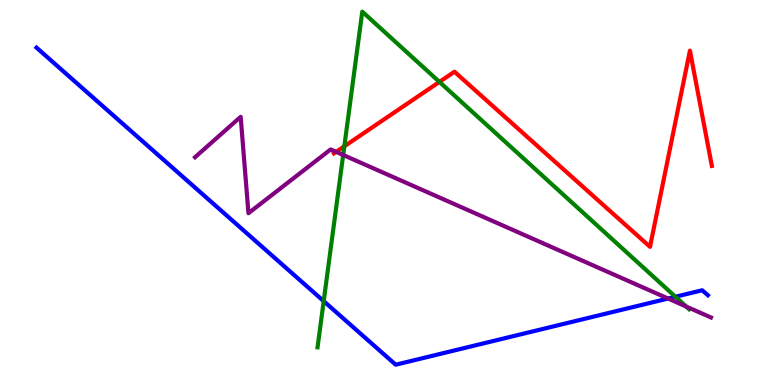[{'lines': ['blue', 'red'], 'intersections': []}, {'lines': ['green', 'red'], 'intersections': [{'x': 4.44, 'y': 6.2}, {'x': 5.67, 'y': 7.87}]}, {'lines': ['purple', 'red'], 'intersections': [{'x': 4.34, 'y': 6.06}]}, {'lines': ['blue', 'green'], 'intersections': [{'x': 4.18, 'y': 2.18}, {'x': 8.72, 'y': 2.29}]}, {'lines': ['blue', 'purple'], 'intersections': [{'x': 8.62, 'y': 2.25}]}, {'lines': ['green', 'purple'], 'intersections': [{'x': 4.43, 'y': 5.97}, {'x': 8.85, 'y': 2.04}]}]